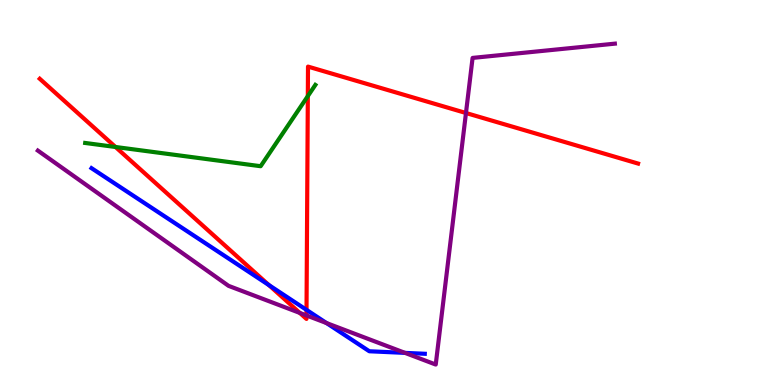[{'lines': ['blue', 'red'], 'intersections': [{'x': 3.47, 'y': 2.6}, {'x': 3.96, 'y': 1.95}]}, {'lines': ['green', 'red'], 'intersections': [{'x': 1.49, 'y': 6.18}, {'x': 3.97, 'y': 7.5}]}, {'lines': ['purple', 'red'], 'intersections': [{'x': 3.87, 'y': 1.87}, {'x': 3.95, 'y': 1.81}, {'x': 6.01, 'y': 7.06}]}, {'lines': ['blue', 'green'], 'intersections': []}, {'lines': ['blue', 'purple'], 'intersections': [{'x': 4.21, 'y': 1.61}, {'x': 5.23, 'y': 0.834}]}, {'lines': ['green', 'purple'], 'intersections': []}]